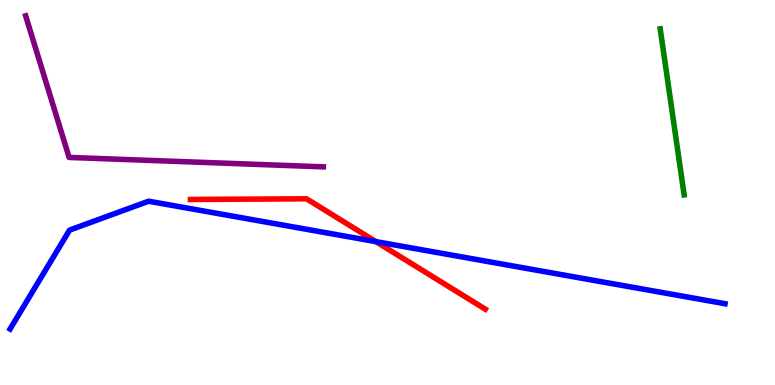[{'lines': ['blue', 'red'], 'intersections': [{'x': 4.85, 'y': 3.72}]}, {'lines': ['green', 'red'], 'intersections': []}, {'lines': ['purple', 'red'], 'intersections': []}, {'lines': ['blue', 'green'], 'intersections': []}, {'lines': ['blue', 'purple'], 'intersections': []}, {'lines': ['green', 'purple'], 'intersections': []}]